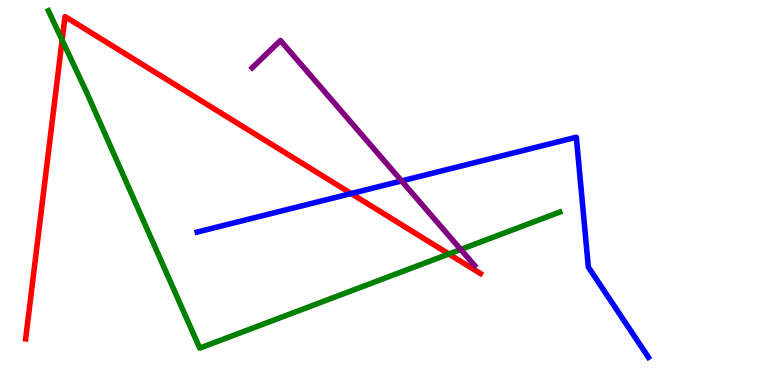[{'lines': ['blue', 'red'], 'intersections': [{'x': 4.53, 'y': 4.97}]}, {'lines': ['green', 'red'], 'intersections': [{'x': 0.802, 'y': 8.96}, {'x': 5.79, 'y': 3.4}]}, {'lines': ['purple', 'red'], 'intersections': []}, {'lines': ['blue', 'green'], 'intersections': []}, {'lines': ['blue', 'purple'], 'intersections': [{'x': 5.18, 'y': 5.3}]}, {'lines': ['green', 'purple'], 'intersections': [{'x': 5.95, 'y': 3.52}]}]